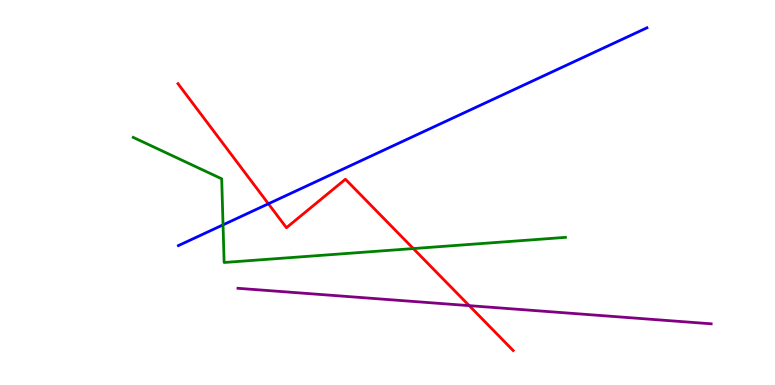[{'lines': ['blue', 'red'], 'intersections': [{'x': 3.46, 'y': 4.71}]}, {'lines': ['green', 'red'], 'intersections': [{'x': 5.33, 'y': 3.54}]}, {'lines': ['purple', 'red'], 'intersections': [{'x': 6.05, 'y': 2.06}]}, {'lines': ['blue', 'green'], 'intersections': [{'x': 2.88, 'y': 4.16}]}, {'lines': ['blue', 'purple'], 'intersections': []}, {'lines': ['green', 'purple'], 'intersections': []}]